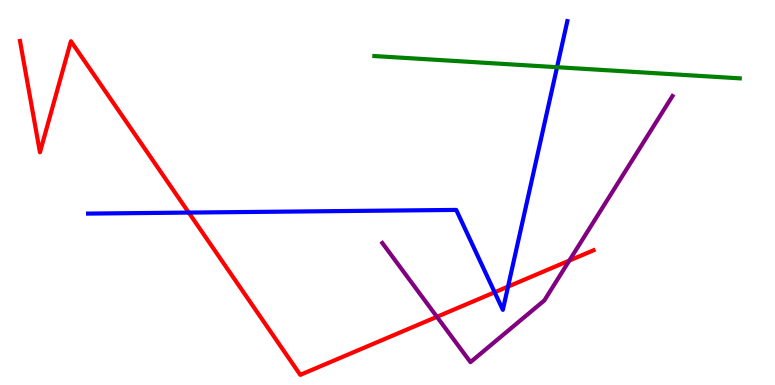[{'lines': ['blue', 'red'], 'intersections': [{'x': 2.44, 'y': 4.48}, {'x': 6.38, 'y': 2.41}, {'x': 6.56, 'y': 2.56}]}, {'lines': ['green', 'red'], 'intersections': []}, {'lines': ['purple', 'red'], 'intersections': [{'x': 5.64, 'y': 1.77}, {'x': 7.35, 'y': 3.23}]}, {'lines': ['blue', 'green'], 'intersections': [{'x': 7.19, 'y': 8.25}]}, {'lines': ['blue', 'purple'], 'intersections': []}, {'lines': ['green', 'purple'], 'intersections': []}]